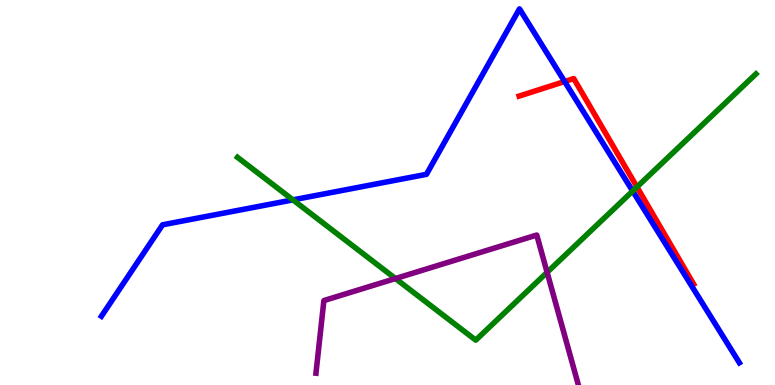[{'lines': ['blue', 'red'], 'intersections': [{'x': 7.29, 'y': 7.88}]}, {'lines': ['green', 'red'], 'intersections': [{'x': 8.22, 'y': 5.14}]}, {'lines': ['purple', 'red'], 'intersections': []}, {'lines': ['blue', 'green'], 'intersections': [{'x': 3.78, 'y': 4.81}, {'x': 8.16, 'y': 5.04}]}, {'lines': ['blue', 'purple'], 'intersections': []}, {'lines': ['green', 'purple'], 'intersections': [{'x': 5.1, 'y': 2.77}, {'x': 7.06, 'y': 2.93}]}]